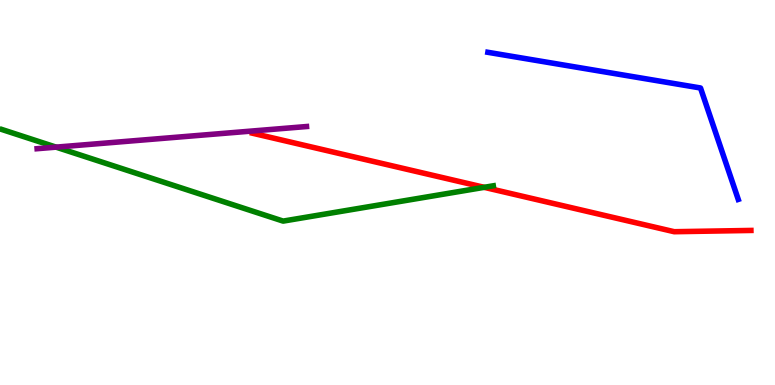[{'lines': ['blue', 'red'], 'intersections': []}, {'lines': ['green', 'red'], 'intersections': [{'x': 6.25, 'y': 5.13}]}, {'lines': ['purple', 'red'], 'intersections': []}, {'lines': ['blue', 'green'], 'intersections': []}, {'lines': ['blue', 'purple'], 'intersections': []}, {'lines': ['green', 'purple'], 'intersections': [{'x': 0.723, 'y': 6.18}]}]